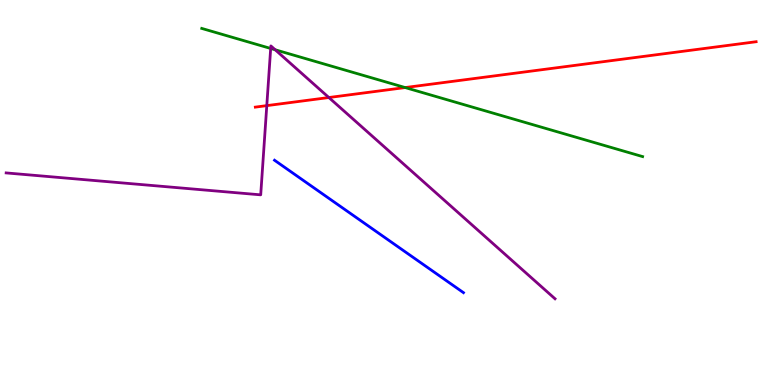[{'lines': ['blue', 'red'], 'intersections': []}, {'lines': ['green', 'red'], 'intersections': [{'x': 5.23, 'y': 7.73}]}, {'lines': ['purple', 'red'], 'intersections': [{'x': 3.44, 'y': 7.26}, {'x': 4.24, 'y': 7.47}]}, {'lines': ['blue', 'green'], 'intersections': []}, {'lines': ['blue', 'purple'], 'intersections': []}, {'lines': ['green', 'purple'], 'intersections': [{'x': 3.49, 'y': 8.74}, {'x': 3.55, 'y': 8.71}]}]